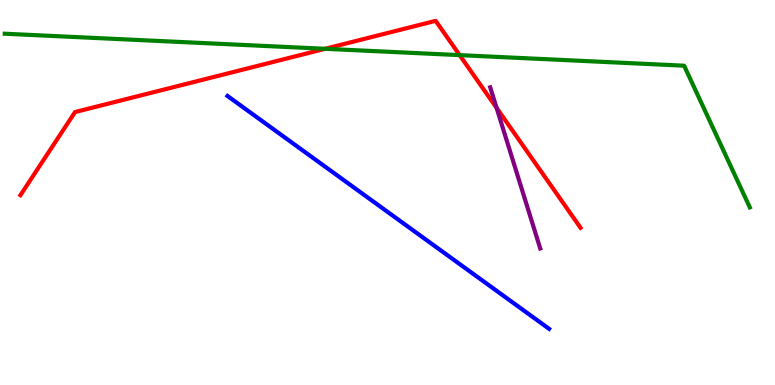[{'lines': ['blue', 'red'], 'intersections': []}, {'lines': ['green', 'red'], 'intersections': [{'x': 4.2, 'y': 8.73}, {'x': 5.93, 'y': 8.57}]}, {'lines': ['purple', 'red'], 'intersections': [{'x': 6.41, 'y': 7.2}]}, {'lines': ['blue', 'green'], 'intersections': []}, {'lines': ['blue', 'purple'], 'intersections': []}, {'lines': ['green', 'purple'], 'intersections': []}]